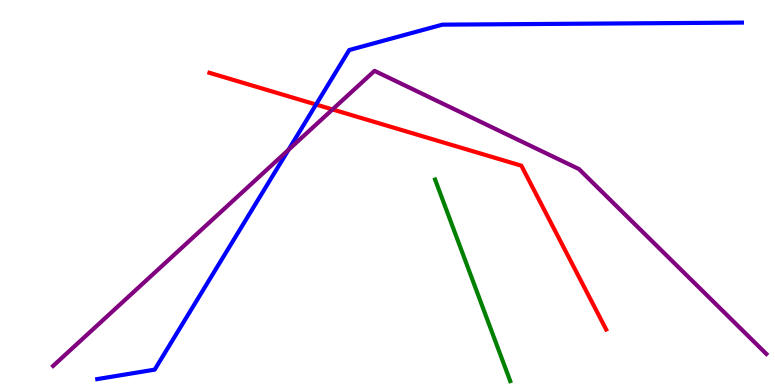[{'lines': ['blue', 'red'], 'intersections': [{'x': 4.08, 'y': 7.28}]}, {'lines': ['green', 'red'], 'intersections': []}, {'lines': ['purple', 'red'], 'intersections': [{'x': 4.29, 'y': 7.16}]}, {'lines': ['blue', 'green'], 'intersections': []}, {'lines': ['blue', 'purple'], 'intersections': [{'x': 3.72, 'y': 6.11}]}, {'lines': ['green', 'purple'], 'intersections': []}]